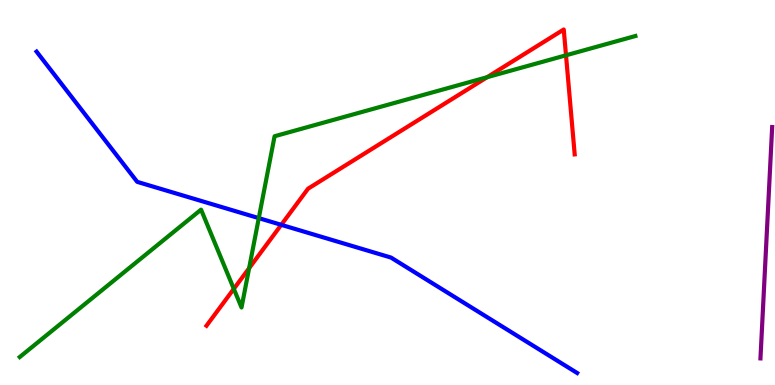[{'lines': ['blue', 'red'], 'intersections': [{'x': 3.63, 'y': 4.16}]}, {'lines': ['green', 'red'], 'intersections': [{'x': 3.02, 'y': 2.5}, {'x': 3.21, 'y': 3.03}, {'x': 6.29, 'y': 7.99}, {'x': 7.3, 'y': 8.56}]}, {'lines': ['purple', 'red'], 'intersections': []}, {'lines': ['blue', 'green'], 'intersections': [{'x': 3.34, 'y': 4.33}]}, {'lines': ['blue', 'purple'], 'intersections': []}, {'lines': ['green', 'purple'], 'intersections': []}]